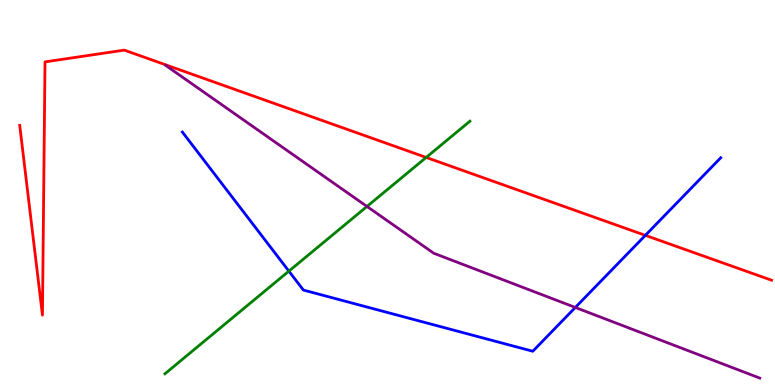[{'lines': ['blue', 'red'], 'intersections': [{'x': 8.33, 'y': 3.89}]}, {'lines': ['green', 'red'], 'intersections': [{'x': 5.5, 'y': 5.91}]}, {'lines': ['purple', 'red'], 'intersections': []}, {'lines': ['blue', 'green'], 'intersections': [{'x': 3.73, 'y': 2.96}]}, {'lines': ['blue', 'purple'], 'intersections': [{'x': 7.42, 'y': 2.01}]}, {'lines': ['green', 'purple'], 'intersections': [{'x': 4.74, 'y': 4.64}]}]